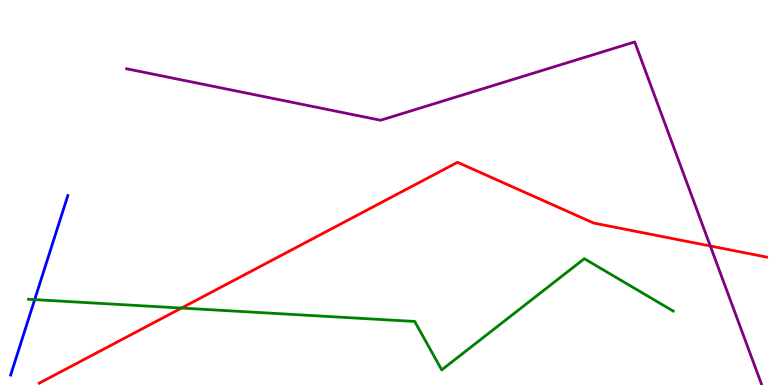[{'lines': ['blue', 'red'], 'intersections': []}, {'lines': ['green', 'red'], 'intersections': [{'x': 2.34, 'y': 2.0}]}, {'lines': ['purple', 'red'], 'intersections': [{'x': 9.17, 'y': 3.61}]}, {'lines': ['blue', 'green'], 'intersections': [{'x': 0.448, 'y': 2.22}]}, {'lines': ['blue', 'purple'], 'intersections': []}, {'lines': ['green', 'purple'], 'intersections': []}]